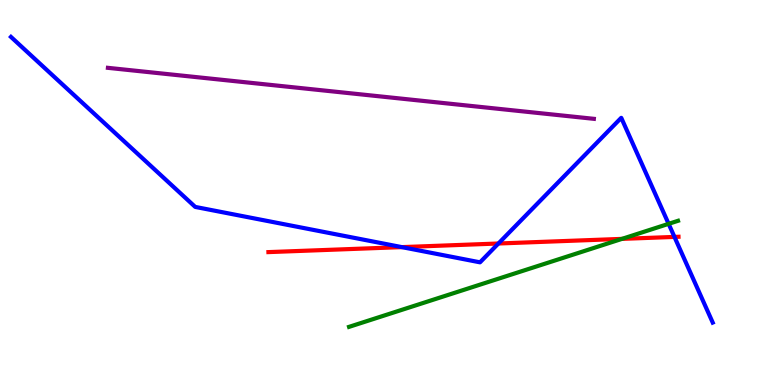[{'lines': ['blue', 'red'], 'intersections': [{'x': 5.18, 'y': 3.58}, {'x': 6.43, 'y': 3.68}, {'x': 8.7, 'y': 3.85}]}, {'lines': ['green', 'red'], 'intersections': [{'x': 8.03, 'y': 3.8}]}, {'lines': ['purple', 'red'], 'intersections': []}, {'lines': ['blue', 'green'], 'intersections': [{'x': 8.63, 'y': 4.19}]}, {'lines': ['blue', 'purple'], 'intersections': []}, {'lines': ['green', 'purple'], 'intersections': []}]